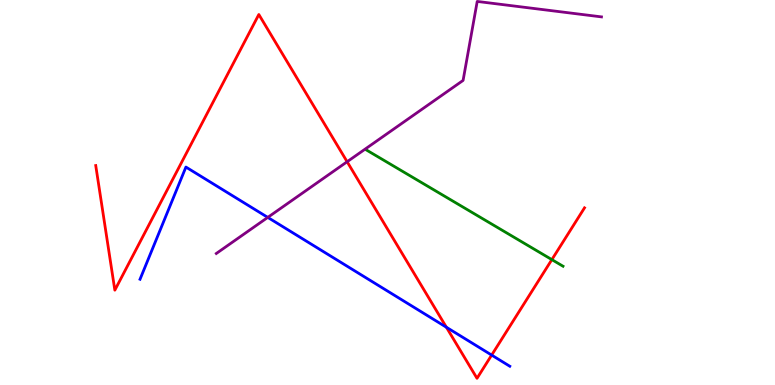[{'lines': ['blue', 'red'], 'intersections': [{'x': 5.76, 'y': 1.5}, {'x': 6.34, 'y': 0.777}]}, {'lines': ['green', 'red'], 'intersections': [{'x': 7.12, 'y': 3.26}]}, {'lines': ['purple', 'red'], 'intersections': [{'x': 4.48, 'y': 5.8}]}, {'lines': ['blue', 'green'], 'intersections': []}, {'lines': ['blue', 'purple'], 'intersections': [{'x': 3.46, 'y': 4.35}]}, {'lines': ['green', 'purple'], 'intersections': []}]